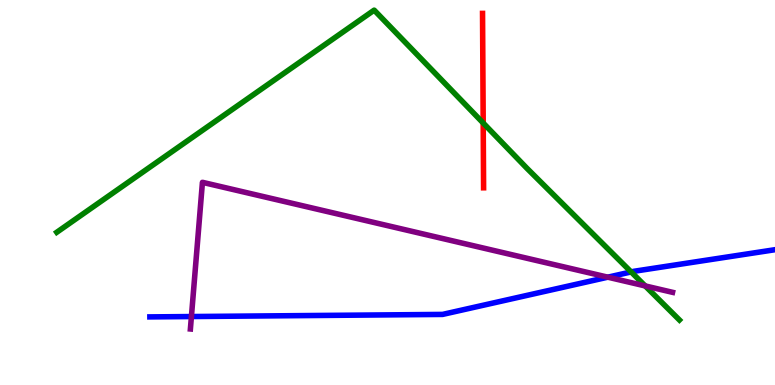[{'lines': ['blue', 'red'], 'intersections': []}, {'lines': ['green', 'red'], 'intersections': [{'x': 6.23, 'y': 6.8}]}, {'lines': ['purple', 'red'], 'intersections': []}, {'lines': ['blue', 'green'], 'intersections': [{'x': 8.14, 'y': 2.94}]}, {'lines': ['blue', 'purple'], 'intersections': [{'x': 2.47, 'y': 1.78}, {'x': 7.84, 'y': 2.8}]}, {'lines': ['green', 'purple'], 'intersections': [{'x': 8.33, 'y': 2.57}]}]